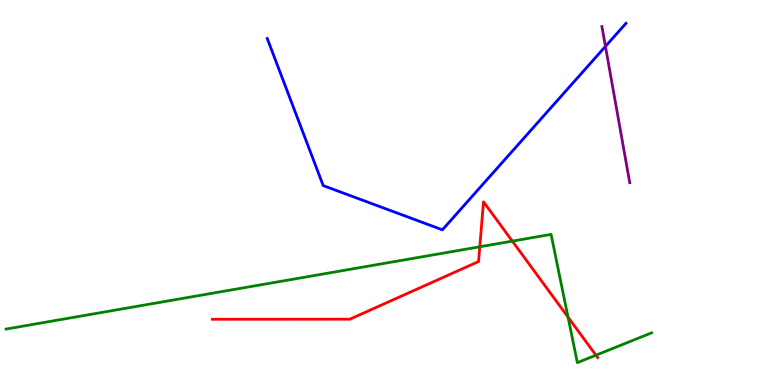[{'lines': ['blue', 'red'], 'intersections': []}, {'lines': ['green', 'red'], 'intersections': [{'x': 6.19, 'y': 3.59}, {'x': 6.61, 'y': 3.74}, {'x': 7.33, 'y': 1.76}, {'x': 7.69, 'y': 0.774}]}, {'lines': ['purple', 'red'], 'intersections': []}, {'lines': ['blue', 'green'], 'intersections': []}, {'lines': ['blue', 'purple'], 'intersections': [{'x': 7.81, 'y': 8.79}]}, {'lines': ['green', 'purple'], 'intersections': []}]